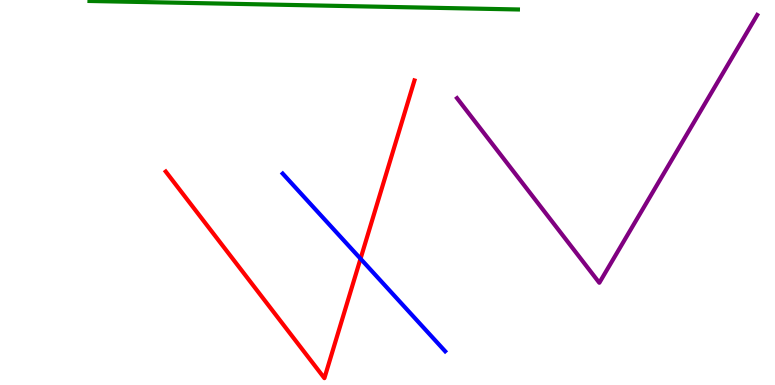[{'lines': ['blue', 'red'], 'intersections': [{'x': 4.65, 'y': 3.28}]}, {'lines': ['green', 'red'], 'intersections': []}, {'lines': ['purple', 'red'], 'intersections': []}, {'lines': ['blue', 'green'], 'intersections': []}, {'lines': ['blue', 'purple'], 'intersections': []}, {'lines': ['green', 'purple'], 'intersections': []}]